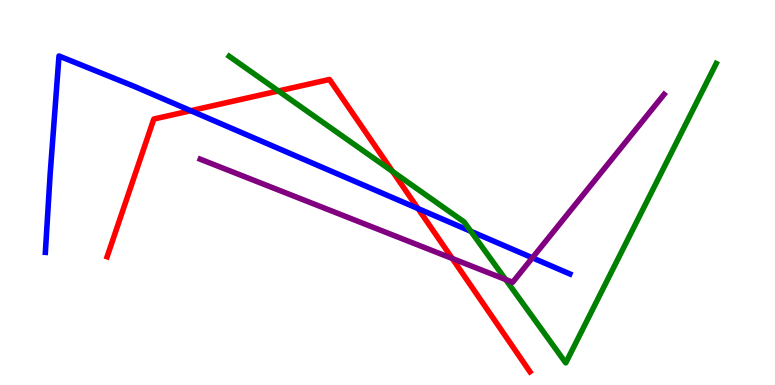[{'lines': ['blue', 'red'], 'intersections': [{'x': 2.46, 'y': 7.12}, {'x': 5.39, 'y': 4.58}]}, {'lines': ['green', 'red'], 'intersections': [{'x': 3.59, 'y': 7.64}, {'x': 5.07, 'y': 5.55}]}, {'lines': ['purple', 'red'], 'intersections': [{'x': 5.84, 'y': 3.29}]}, {'lines': ['blue', 'green'], 'intersections': [{'x': 6.08, 'y': 3.99}]}, {'lines': ['blue', 'purple'], 'intersections': [{'x': 6.87, 'y': 3.3}]}, {'lines': ['green', 'purple'], 'intersections': [{'x': 6.52, 'y': 2.74}]}]